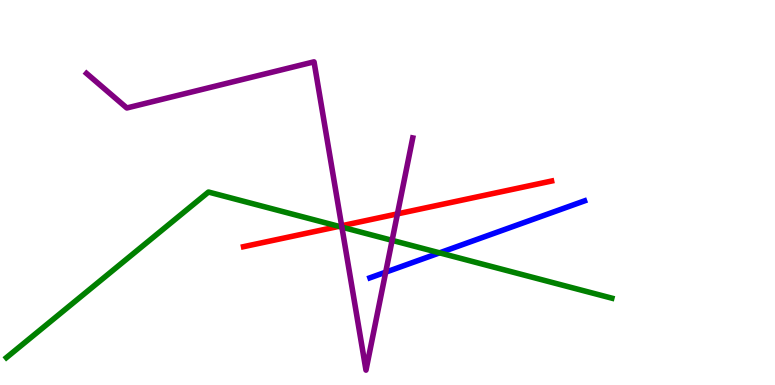[{'lines': ['blue', 'red'], 'intersections': []}, {'lines': ['green', 'red'], 'intersections': [{'x': 4.37, 'y': 4.12}]}, {'lines': ['purple', 'red'], 'intersections': [{'x': 4.41, 'y': 4.14}, {'x': 5.13, 'y': 4.44}]}, {'lines': ['blue', 'green'], 'intersections': [{'x': 5.67, 'y': 3.43}]}, {'lines': ['blue', 'purple'], 'intersections': [{'x': 4.98, 'y': 2.93}]}, {'lines': ['green', 'purple'], 'intersections': [{'x': 4.41, 'y': 4.1}, {'x': 5.06, 'y': 3.76}]}]